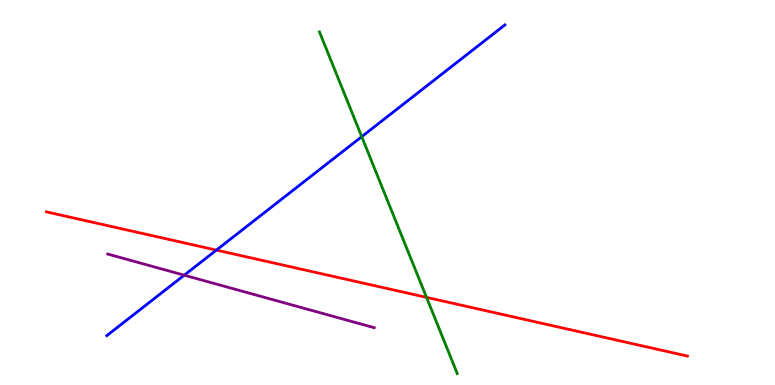[{'lines': ['blue', 'red'], 'intersections': [{'x': 2.79, 'y': 3.5}]}, {'lines': ['green', 'red'], 'intersections': [{'x': 5.5, 'y': 2.28}]}, {'lines': ['purple', 'red'], 'intersections': []}, {'lines': ['blue', 'green'], 'intersections': [{'x': 4.67, 'y': 6.45}]}, {'lines': ['blue', 'purple'], 'intersections': [{'x': 2.38, 'y': 2.85}]}, {'lines': ['green', 'purple'], 'intersections': []}]